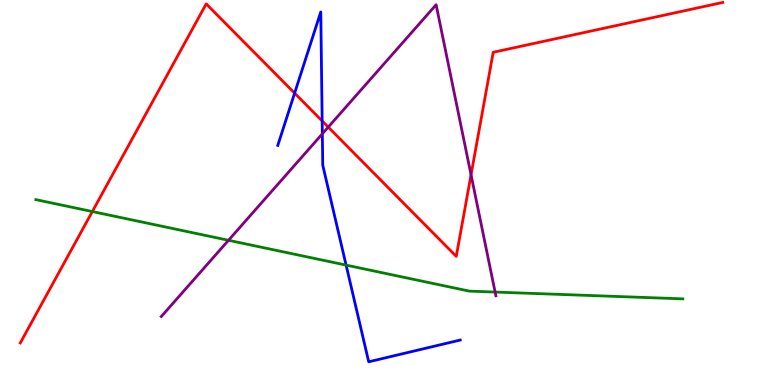[{'lines': ['blue', 'red'], 'intersections': [{'x': 3.8, 'y': 7.58}, {'x': 4.16, 'y': 6.86}]}, {'lines': ['green', 'red'], 'intersections': [{'x': 1.19, 'y': 4.51}]}, {'lines': ['purple', 'red'], 'intersections': [{'x': 4.24, 'y': 6.7}, {'x': 6.08, 'y': 5.46}]}, {'lines': ['blue', 'green'], 'intersections': [{'x': 4.47, 'y': 3.11}]}, {'lines': ['blue', 'purple'], 'intersections': [{'x': 4.16, 'y': 6.52}]}, {'lines': ['green', 'purple'], 'intersections': [{'x': 2.95, 'y': 3.76}, {'x': 6.39, 'y': 2.41}]}]